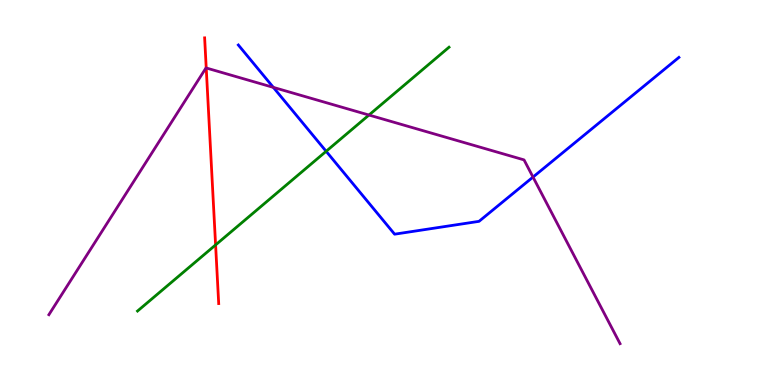[{'lines': ['blue', 'red'], 'intersections': []}, {'lines': ['green', 'red'], 'intersections': [{'x': 2.78, 'y': 3.64}]}, {'lines': ['purple', 'red'], 'intersections': [{'x': 2.66, 'y': 8.23}]}, {'lines': ['blue', 'green'], 'intersections': [{'x': 4.21, 'y': 6.07}]}, {'lines': ['blue', 'purple'], 'intersections': [{'x': 3.53, 'y': 7.73}, {'x': 6.88, 'y': 5.4}]}, {'lines': ['green', 'purple'], 'intersections': [{'x': 4.76, 'y': 7.01}]}]